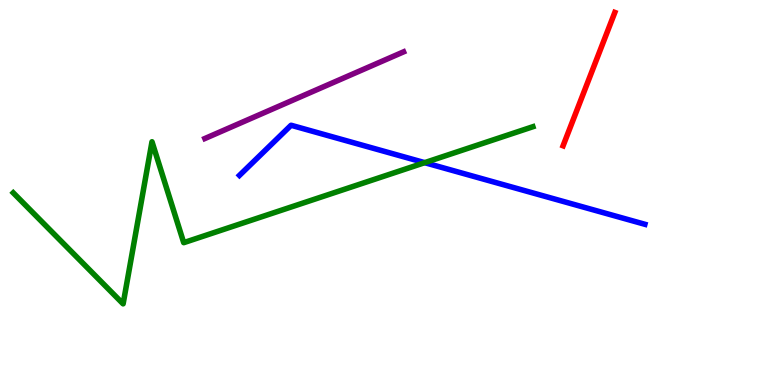[{'lines': ['blue', 'red'], 'intersections': []}, {'lines': ['green', 'red'], 'intersections': []}, {'lines': ['purple', 'red'], 'intersections': []}, {'lines': ['blue', 'green'], 'intersections': [{'x': 5.48, 'y': 5.78}]}, {'lines': ['blue', 'purple'], 'intersections': []}, {'lines': ['green', 'purple'], 'intersections': []}]